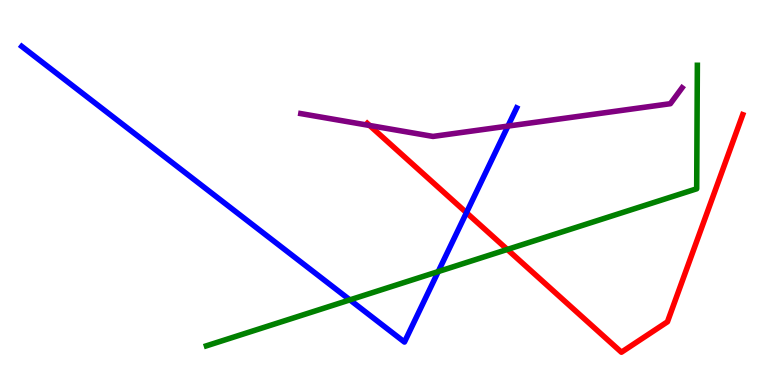[{'lines': ['blue', 'red'], 'intersections': [{'x': 6.02, 'y': 4.48}]}, {'lines': ['green', 'red'], 'intersections': [{'x': 6.55, 'y': 3.52}]}, {'lines': ['purple', 'red'], 'intersections': [{'x': 4.77, 'y': 6.74}]}, {'lines': ['blue', 'green'], 'intersections': [{'x': 4.51, 'y': 2.21}, {'x': 5.65, 'y': 2.95}]}, {'lines': ['blue', 'purple'], 'intersections': [{'x': 6.55, 'y': 6.72}]}, {'lines': ['green', 'purple'], 'intersections': []}]